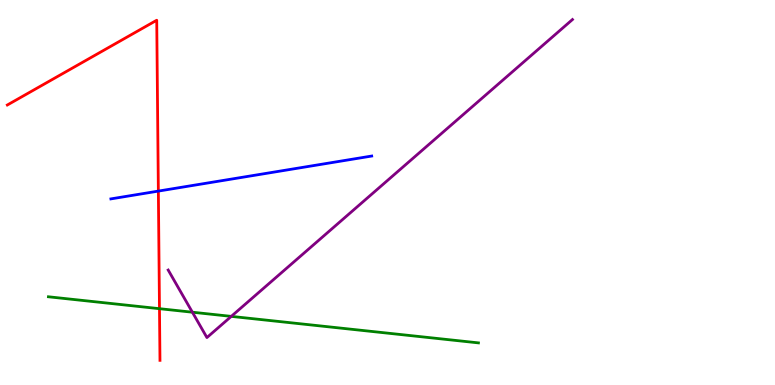[{'lines': ['blue', 'red'], 'intersections': [{'x': 2.04, 'y': 5.04}]}, {'lines': ['green', 'red'], 'intersections': [{'x': 2.06, 'y': 1.98}]}, {'lines': ['purple', 'red'], 'intersections': []}, {'lines': ['blue', 'green'], 'intersections': []}, {'lines': ['blue', 'purple'], 'intersections': []}, {'lines': ['green', 'purple'], 'intersections': [{'x': 2.48, 'y': 1.89}, {'x': 2.98, 'y': 1.78}]}]